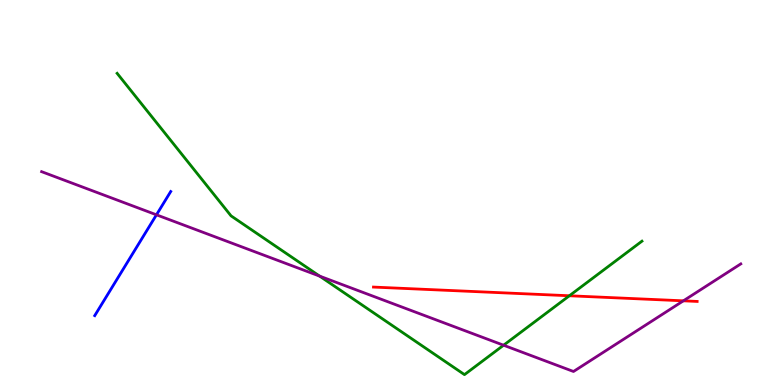[{'lines': ['blue', 'red'], 'intersections': []}, {'lines': ['green', 'red'], 'intersections': [{'x': 7.35, 'y': 2.32}]}, {'lines': ['purple', 'red'], 'intersections': [{'x': 8.82, 'y': 2.19}]}, {'lines': ['blue', 'green'], 'intersections': []}, {'lines': ['blue', 'purple'], 'intersections': [{'x': 2.02, 'y': 4.42}]}, {'lines': ['green', 'purple'], 'intersections': [{'x': 4.12, 'y': 2.83}, {'x': 6.5, 'y': 1.03}]}]